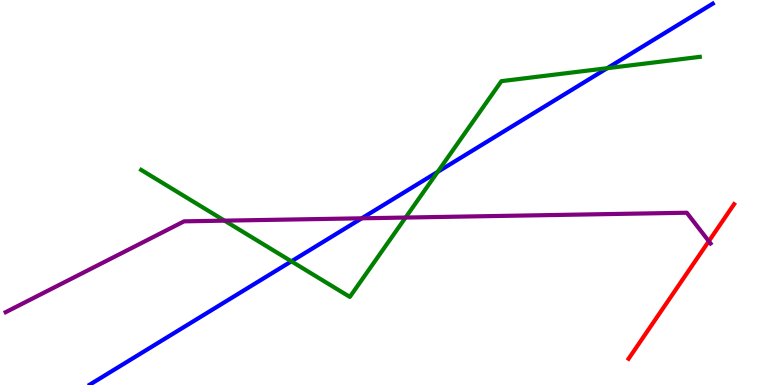[{'lines': ['blue', 'red'], 'intersections': []}, {'lines': ['green', 'red'], 'intersections': []}, {'lines': ['purple', 'red'], 'intersections': [{'x': 9.15, 'y': 3.73}]}, {'lines': ['blue', 'green'], 'intersections': [{'x': 3.76, 'y': 3.21}, {'x': 5.65, 'y': 5.54}, {'x': 7.84, 'y': 8.23}]}, {'lines': ['blue', 'purple'], 'intersections': [{'x': 4.67, 'y': 4.33}]}, {'lines': ['green', 'purple'], 'intersections': [{'x': 2.9, 'y': 4.27}, {'x': 5.23, 'y': 4.35}]}]